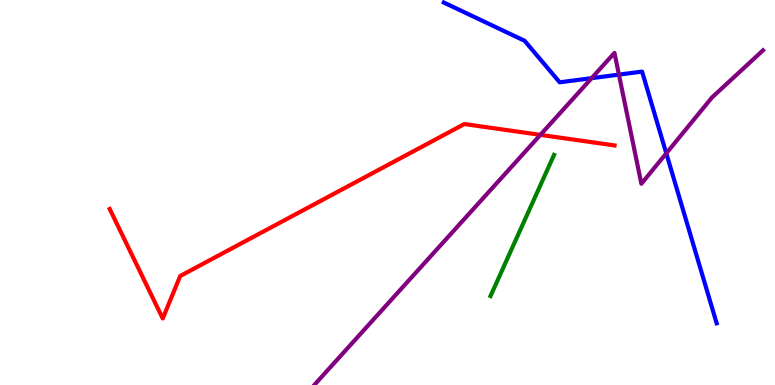[{'lines': ['blue', 'red'], 'intersections': []}, {'lines': ['green', 'red'], 'intersections': []}, {'lines': ['purple', 'red'], 'intersections': [{'x': 6.97, 'y': 6.5}]}, {'lines': ['blue', 'green'], 'intersections': []}, {'lines': ['blue', 'purple'], 'intersections': [{'x': 7.63, 'y': 7.97}, {'x': 7.99, 'y': 8.06}, {'x': 8.6, 'y': 6.02}]}, {'lines': ['green', 'purple'], 'intersections': []}]